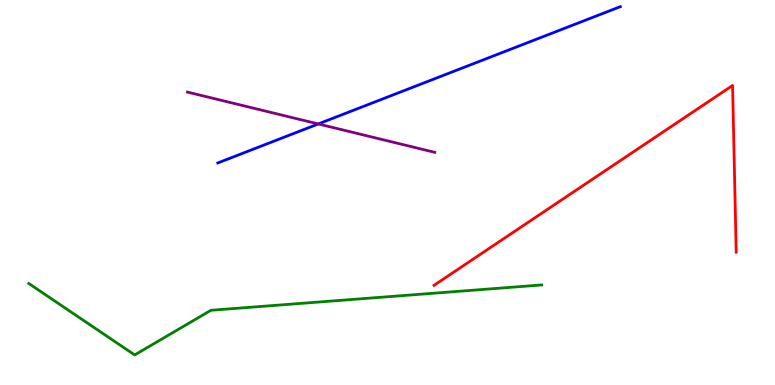[{'lines': ['blue', 'red'], 'intersections': []}, {'lines': ['green', 'red'], 'intersections': []}, {'lines': ['purple', 'red'], 'intersections': []}, {'lines': ['blue', 'green'], 'intersections': []}, {'lines': ['blue', 'purple'], 'intersections': [{'x': 4.11, 'y': 6.78}]}, {'lines': ['green', 'purple'], 'intersections': []}]